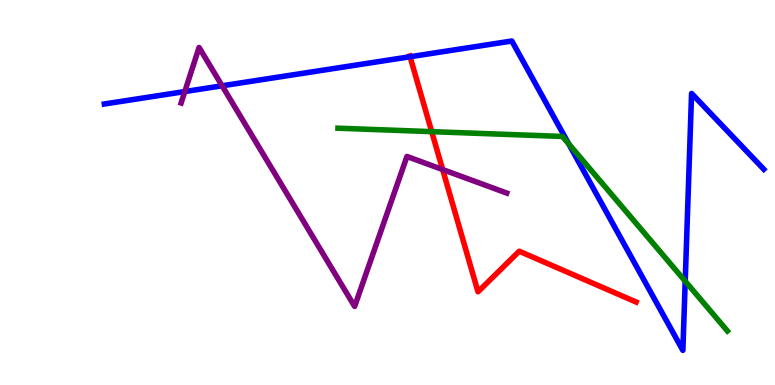[{'lines': ['blue', 'red'], 'intersections': [{'x': 5.29, 'y': 8.53}]}, {'lines': ['green', 'red'], 'intersections': [{'x': 5.57, 'y': 6.58}]}, {'lines': ['purple', 'red'], 'intersections': [{'x': 5.71, 'y': 5.6}]}, {'lines': ['blue', 'green'], 'intersections': [{'x': 7.34, 'y': 6.26}, {'x': 8.84, 'y': 2.7}]}, {'lines': ['blue', 'purple'], 'intersections': [{'x': 2.38, 'y': 7.62}, {'x': 2.87, 'y': 7.77}]}, {'lines': ['green', 'purple'], 'intersections': []}]